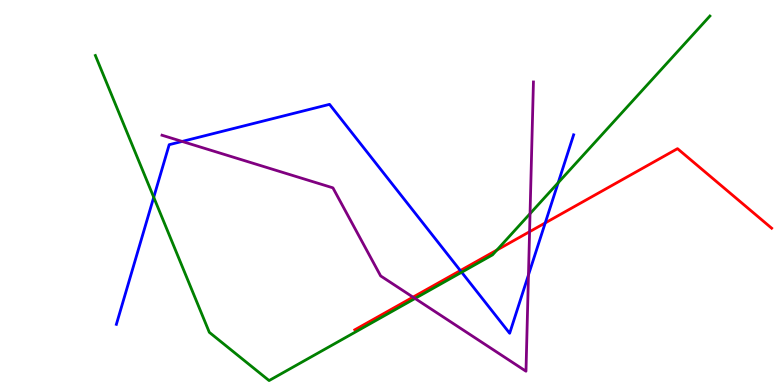[{'lines': ['blue', 'red'], 'intersections': [{'x': 5.94, 'y': 2.97}, {'x': 7.04, 'y': 4.21}]}, {'lines': ['green', 'red'], 'intersections': [{'x': 6.41, 'y': 3.51}]}, {'lines': ['purple', 'red'], 'intersections': [{'x': 5.33, 'y': 2.28}, {'x': 6.83, 'y': 3.98}]}, {'lines': ['blue', 'green'], 'intersections': [{'x': 1.98, 'y': 4.88}, {'x': 5.96, 'y': 2.93}, {'x': 7.2, 'y': 5.25}]}, {'lines': ['blue', 'purple'], 'intersections': [{'x': 2.35, 'y': 6.33}, {'x': 6.82, 'y': 2.86}]}, {'lines': ['green', 'purple'], 'intersections': [{'x': 5.36, 'y': 2.25}, {'x': 6.84, 'y': 4.45}]}]